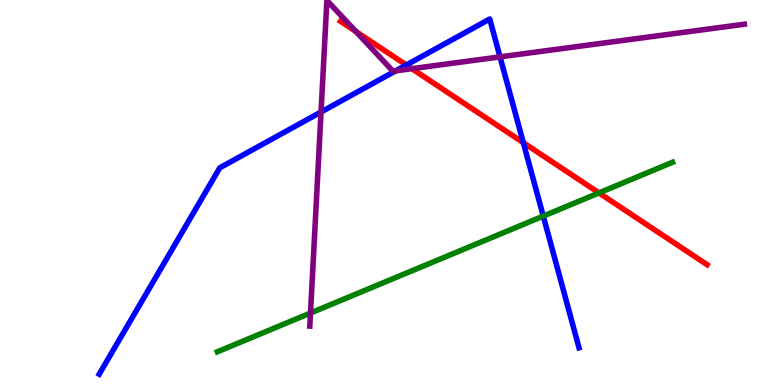[{'lines': ['blue', 'red'], 'intersections': [{'x': 5.24, 'y': 8.31}, {'x': 6.75, 'y': 6.29}]}, {'lines': ['green', 'red'], 'intersections': [{'x': 7.73, 'y': 4.99}]}, {'lines': ['purple', 'red'], 'intersections': [{'x': 4.59, 'y': 9.18}, {'x': 5.31, 'y': 8.22}]}, {'lines': ['blue', 'green'], 'intersections': [{'x': 7.01, 'y': 4.39}]}, {'lines': ['blue', 'purple'], 'intersections': [{'x': 4.14, 'y': 7.09}, {'x': 5.11, 'y': 8.16}, {'x': 6.45, 'y': 8.52}]}, {'lines': ['green', 'purple'], 'intersections': [{'x': 4.01, 'y': 1.87}]}]